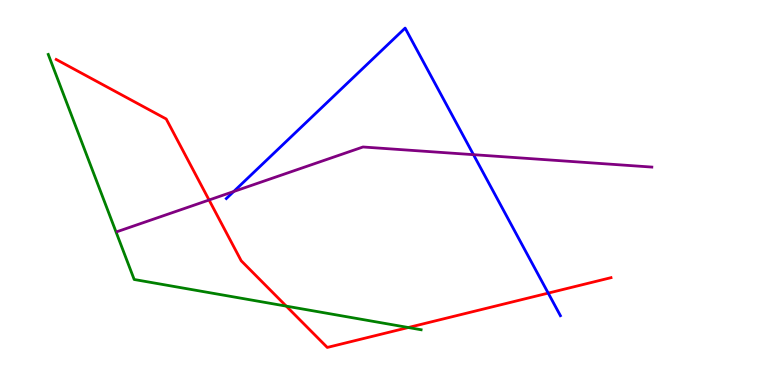[{'lines': ['blue', 'red'], 'intersections': [{'x': 7.07, 'y': 2.39}]}, {'lines': ['green', 'red'], 'intersections': [{'x': 3.69, 'y': 2.05}, {'x': 5.27, 'y': 1.49}]}, {'lines': ['purple', 'red'], 'intersections': [{'x': 2.7, 'y': 4.81}]}, {'lines': ['blue', 'green'], 'intersections': []}, {'lines': ['blue', 'purple'], 'intersections': [{'x': 3.02, 'y': 5.03}, {'x': 6.11, 'y': 5.98}]}, {'lines': ['green', 'purple'], 'intersections': []}]